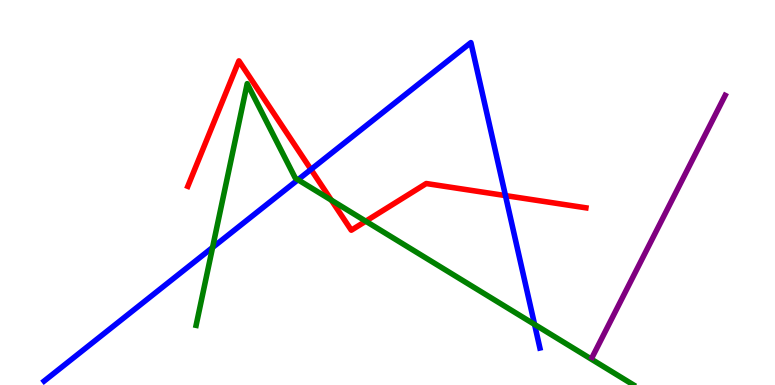[{'lines': ['blue', 'red'], 'intersections': [{'x': 4.01, 'y': 5.6}, {'x': 6.52, 'y': 4.92}]}, {'lines': ['green', 'red'], 'intersections': [{'x': 4.28, 'y': 4.8}, {'x': 4.72, 'y': 4.25}]}, {'lines': ['purple', 'red'], 'intersections': []}, {'lines': ['blue', 'green'], 'intersections': [{'x': 2.74, 'y': 3.57}, {'x': 3.84, 'y': 5.33}, {'x': 6.9, 'y': 1.57}]}, {'lines': ['blue', 'purple'], 'intersections': []}, {'lines': ['green', 'purple'], 'intersections': []}]